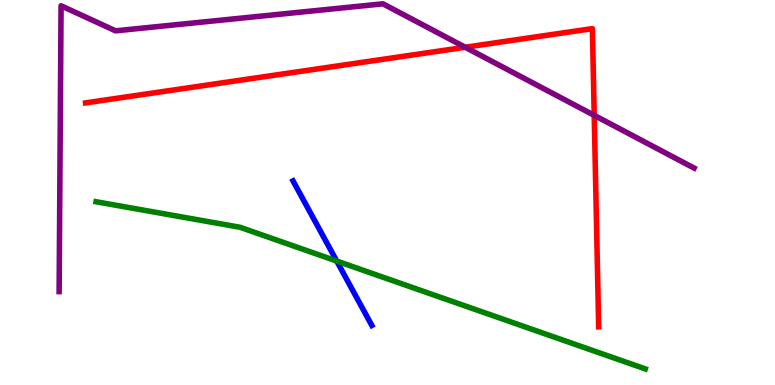[{'lines': ['blue', 'red'], 'intersections': []}, {'lines': ['green', 'red'], 'intersections': []}, {'lines': ['purple', 'red'], 'intersections': [{'x': 6.0, 'y': 8.77}, {'x': 7.67, 'y': 7.0}]}, {'lines': ['blue', 'green'], 'intersections': [{'x': 4.34, 'y': 3.22}]}, {'lines': ['blue', 'purple'], 'intersections': []}, {'lines': ['green', 'purple'], 'intersections': []}]